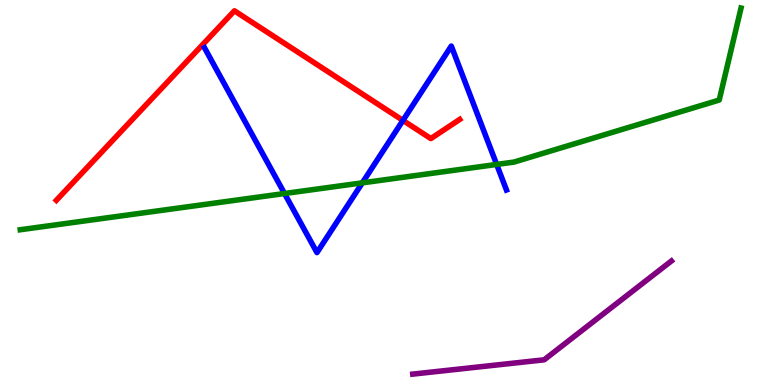[{'lines': ['blue', 'red'], 'intersections': [{'x': 5.2, 'y': 6.87}]}, {'lines': ['green', 'red'], 'intersections': []}, {'lines': ['purple', 'red'], 'intersections': []}, {'lines': ['blue', 'green'], 'intersections': [{'x': 3.67, 'y': 4.97}, {'x': 4.68, 'y': 5.25}, {'x': 6.41, 'y': 5.73}]}, {'lines': ['blue', 'purple'], 'intersections': []}, {'lines': ['green', 'purple'], 'intersections': []}]